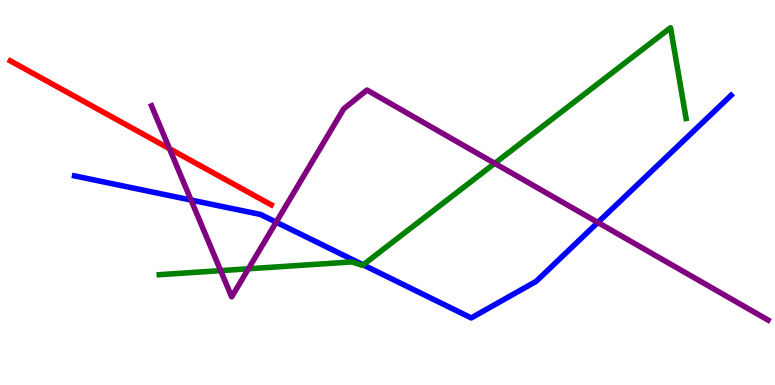[{'lines': ['blue', 'red'], 'intersections': []}, {'lines': ['green', 'red'], 'intersections': []}, {'lines': ['purple', 'red'], 'intersections': [{'x': 2.19, 'y': 6.14}]}, {'lines': ['blue', 'green'], 'intersections': [{'x': 4.69, 'y': 3.12}]}, {'lines': ['blue', 'purple'], 'intersections': [{'x': 2.47, 'y': 4.8}, {'x': 3.56, 'y': 4.23}, {'x': 7.71, 'y': 4.22}]}, {'lines': ['green', 'purple'], 'intersections': [{'x': 2.85, 'y': 2.97}, {'x': 3.21, 'y': 3.02}, {'x': 6.38, 'y': 5.76}]}]